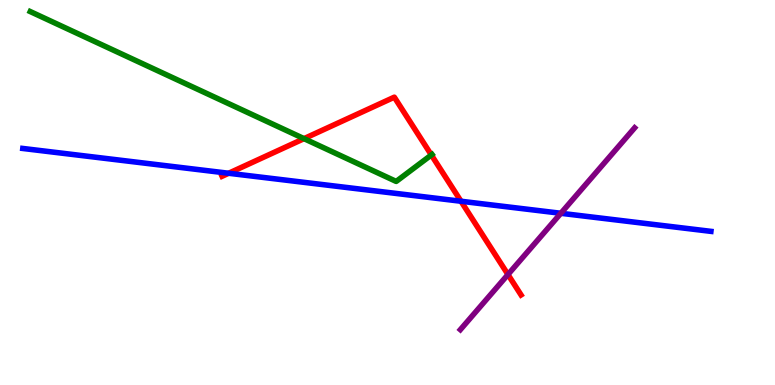[{'lines': ['blue', 'red'], 'intersections': [{'x': 2.95, 'y': 5.5}, {'x': 5.95, 'y': 4.77}]}, {'lines': ['green', 'red'], 'intersections': [{'x': 3.92, 'y': 6.4}, {'x': 5.57, 'y': 5.97}]}, {'lines': ['purple', 'red'], 'intersections': [{'x': 6.55, 'y': 2.87}]}, {'lines': ['blue', 'green'], 'intersections': []}, {'lines': ['blue', 'purple'], 'intersections': [{'x': 7.24, 'y': 4.46}]}, {'lines': ['green', 'purple'], 'intersections': []}]